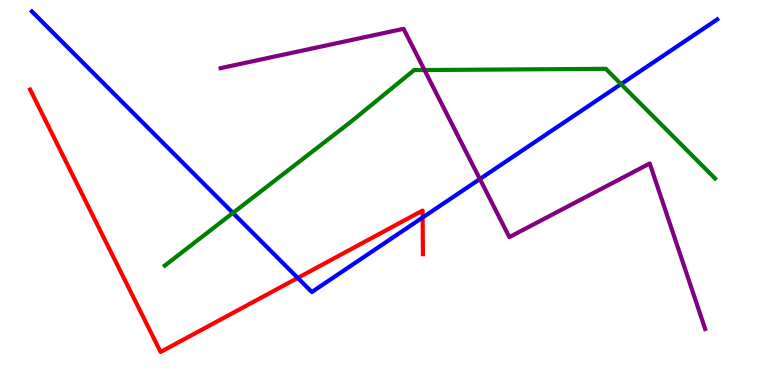[{'lines': ['blue', 'red'], 'intersections': [{'x': 3.84, 'y': 2.78}, {'x': 5.45, 'y': 4.35}]}, {'lines': ['green', 'red'], 'intersections': []}, {'lines': ['purple', 'red'], 'intersections': []}, {'lines': ['blue', 'green'], 'intersections': [{'x': 3.01, 'y': 4.47}, {'x': 8.01, 'y': 7.82}]}, {'lines': ['blue', 'purple'], 'intersections': [{'x': 6.19, 'y': 5.35}]}, {'lines': ['green', 'purple'], 'intersections': [{'x': 5.48, 'y': 8.18}]}]